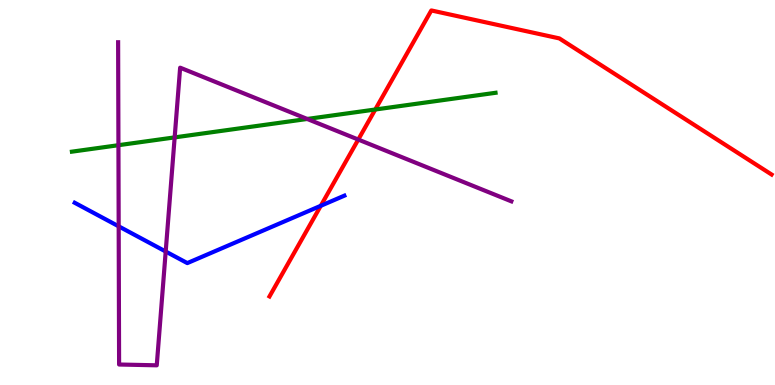[{'lines': ['blue', 'red'], 'intersections': [{'x': 4.14, 'y': 4.65}]}, {'lines': ['green', 'red'], 'intersections': [{'x': 4.84, 'y': 7.16}]}, {'lines': ['purple', 'red'], 'intersections': [{'x': 4.62, 'y': 6.38}]}, {'lines': ['blue', 'green'], 'intersections': []}, {'lines': ['blue', 'purple'], 'intersections': [{'x': 1.53, 'y': 4.12}, {'x': 2.14, 'y': 3.47}]}, {'lines': ['green', 'purple'], 'intersections': [{'x': 1.53, 'y': 6.23}, {'x': 2.25, 'y': 6.43}, {'x': 3.96, 'y': 6.91}]}]